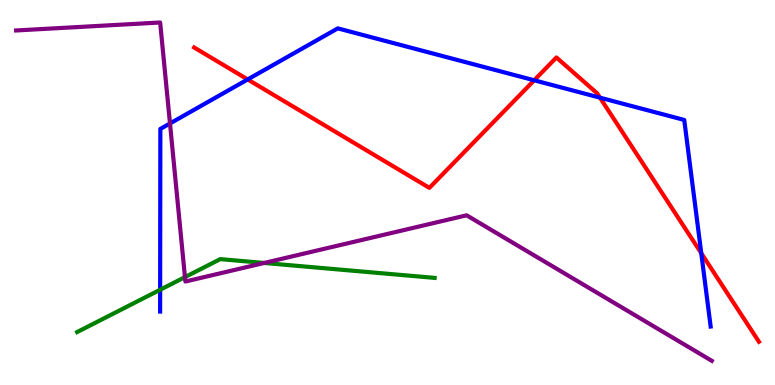[{'lines': ['blue', 'red'], 'intersections': [{'x': 3.2, 'y': 7.94}, {'x': 6.89, 'y': 7.91}, {'x': 7.74, 'y': 7.46}, {'x': 9.05, 'y': 3.42}]}, {'lines': ['green', 'red'], 'intersections': []}, {'lines': ['purple', 'red'], 'intersections': []}, {'lines': ['blue', 'green'], 'intersections': [{'x': 2.07, 'y': 2.47}]}, {'lines': ['blue', 'purple'], 'intersections': [{'x': 2.19, 'y': 6.79}]}, {'lines': ['green', 'purple'], 'intersections': [{'x': 2.39, 'y': 2.8}, {'x': 3.41, 'y': 3.17}]}]